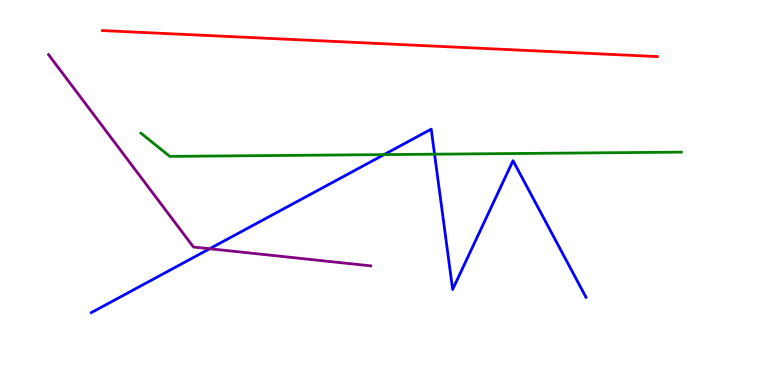[{'lines': ['blue', 'red'], 'intersections': []}, {'lines': ['green', 'red'], 'intersections': []}, {'lines': ['purple', 'red'], 'intersections': []}, {'lines': ['blue', 'green'], 'intersections': [{'x': 4.96, 'y': 5.98}, {'x': 5.61, 'y': 6.0}]}, {'lines': ['blue', 'purple'], 'intersections': [{'x': 2.71, 'y': 3.54}]}, {'lines': ['green', 'purple'], 'intersections': []}]